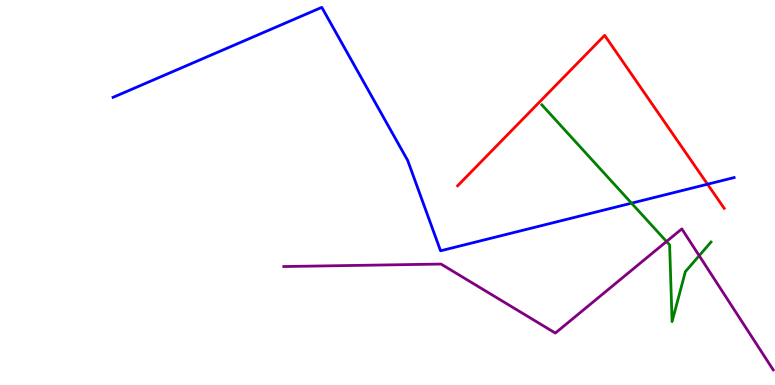[{'lines': ['blue', 'red'], 'intersections': [{'x': 9.13, 'y': 5.22}]}, {'lines': ['green', 'red'], 'intersections': []}, {'lines': ['purple', 'red'], 'intersections': []}, {'lines': ['blue', 'green'], 'intersections': [{'x': 8.15, 'y': 4.72}]}, {'lines': ['blue', 'purple'], 'intersections': []}, {'lines': ['green', 'purple'], 'intersections': [{'x': 8.6, 'y': 3.73}, {'x': 9.02, 'y': 3.36}]}]